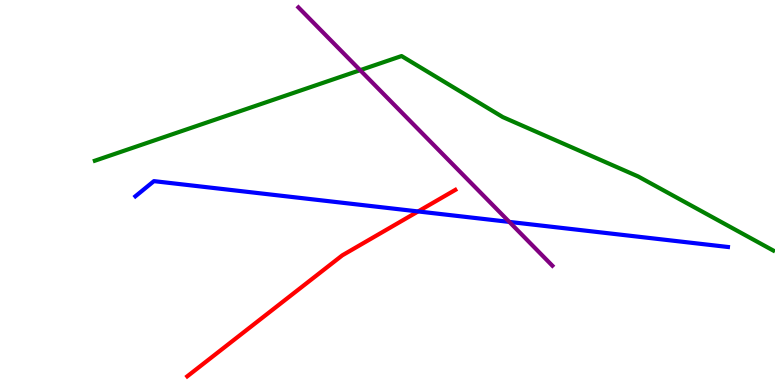[{'lines': ['blue', 'red'], 'intersections': [{'x': 5.39, 'y': 4.51}]}, {'lines': ['green', 'red'], 'intersections': []}, {'lines': ['purple', 'red'], 'intersections': []}, {'lines': ['blue', 'green'], 'intersections': []}, {'lines': ['blue', 'purple'], 'intersections': [{'x': 6.57, 'y': 4.24}]}, {'lines': ['green', 'purple'], 'intersections': [{'x': 4.65, 'y': 8.18}]}]